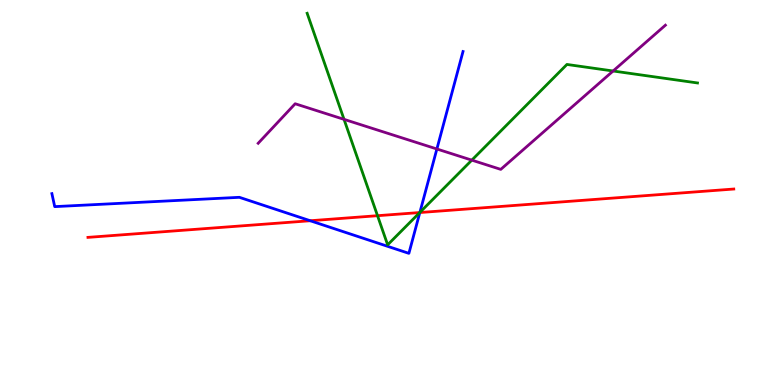[{'lines': ['blue', 'red'], 'intersections': [{'x': 4.0, 'y': 4.27}, {'x': 5.42, 'y': 4.48}]}, {'lines': ['green', 'red'], 'intersections': [{'x': 4.87, 'y': 4.4}, {'x': 5.42, 'y': 4.48}]}, {'lines': ['purple', 'red'], 'intersections': []}, {'lines': ['blue', 'green'], 'intersections': [{'x': 5.42, 'y': 4.48}]}, {'lines': ['blue', 'purple'], 'intersections': [{'x': 5.64, 'y': 6.13}]}, {'lines': ['green', 'purple'], 'intersections': [{'x': 4.44, 'y': 6.9}, {'x': 6.09, 'y': 5.84}, {'x': 7.91, 'y': 8.16}]}]